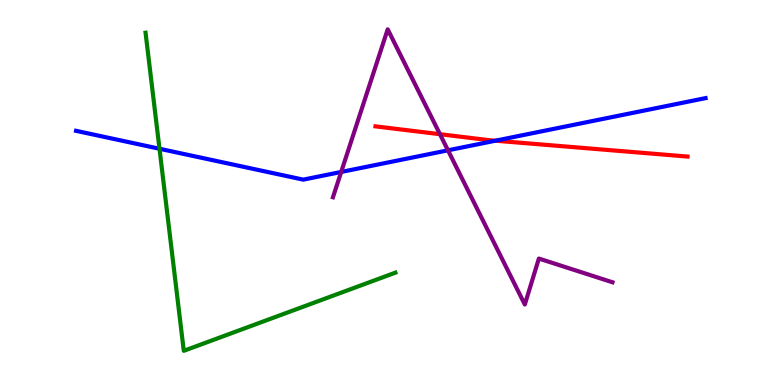[{'lines': ['blue', 'red'], 'intersections': [{'x': 6.39, 'y': 6.35}]}, {'lines': ['green', 'red'], 'intersections': []}, {'lines': ['purple', 'red'], 'intersections': [{'x': 5.68, 'y': 6.51}]}, {'lines': ['blue', 'green'], 'intersections': [{'x': 2.06, 'y': 6.14}]}, {'lines': ['blue', 'purple'], 'intersections': [{'x': 4.4, 'y': 5.53}, {'x': 5.78, 'y': 6.1}]}, {'lines': ['green', 'purple'], 'intersections': []}]